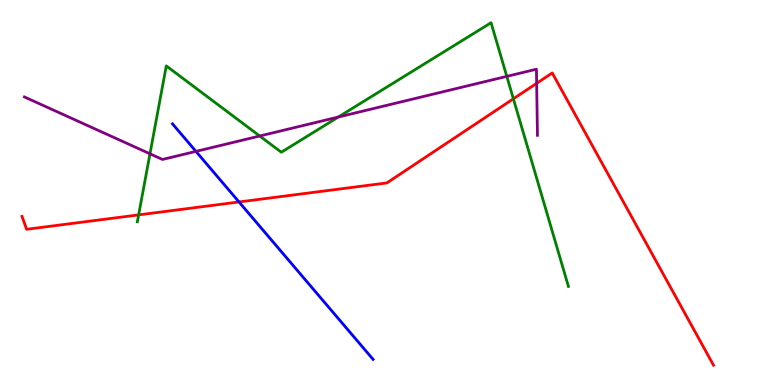[{'lines': ['blue', 'red'], 'intersections': [{'x': 3.08, 'y': 4.75}]}, {'lines': ['green', 'red'], 'intersections': [{'x': 1.79, 'y': 4.42}, {'x': 6.62, 'y': 7.43}]}, {'lines': ['purple', 'red'], 'intersections': [{'x': 6.92, 'y': 7.84}]}, {'lines': ['blue', 'green'], 'intersections': []}, {'lines': ['blue', 'purple'], 'intersections': [{'x': 2.53, 'y': 6.07}]}, {'lines': ['green', 'purple'], 'intersections': [{'x': 1.94, 'y': 6.01}, {'x': 3.35, 'y': 6.47}, {'x': 4.37, 'y': 6.96}, {'x': 6.54, 'y': 8.02}]}]